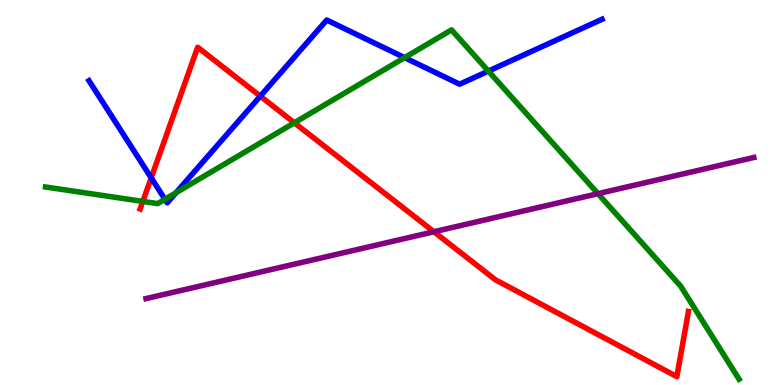[{'lines': ['blue', 'red'], 'intersections': [{'x': 1.95, 'y': 5.38}, {'x': 3.36, 'y': 7.5}]}, {'lines': ['green', 'red'], 'intersections': [{'x': 1.84, 'y': 4.77}, {'x': 3.8, 'y': 6.81}]}, {'lines': ['purple', 'red'], 'intersections': [{'x': 5.6, 'y': 3.98}]}, {'lines': ['blue', 'green'], 'intersections': [{'x': 2.13, 'y': 4.82}, {'x': 2.27, 'y': 4.99}, {'x': 5.22, 'y': 8.5}, {'x': 6.3, 'y': 8.15}]}, {'lines': ['blue', 'purple'], 'intersections': []}, {'lines': ['green', 'purple'], 'intersections': [{'x': 7.72, 'y': 4.97}]}]